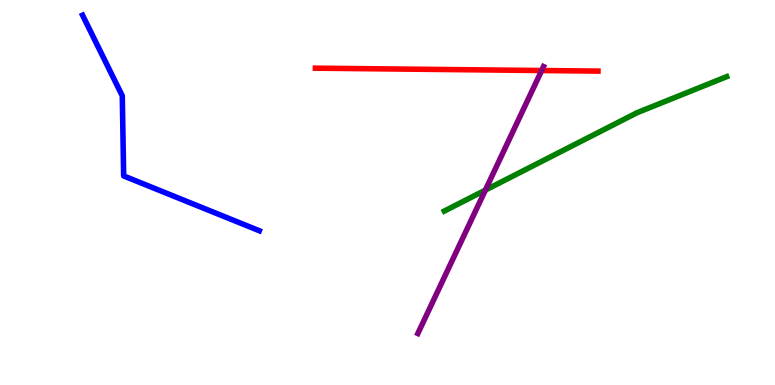[{'lines': ['blue', 'red'], 'intersections': []}, {'lines': ['green', 'red'], 'intersections': []}, {'lines': ['purple', 'red'], 'intersections': [{'x': 6.99, 'y': 8.17}]}, {'lines': ['blue', 'green'], 'intersections': []}, {'lines': ['blue', 'purple'], 'intersections': []}, {'lines': ['green', 'purple'], 'intersections': [{'x': 6.26, 'y': 5.06}]}]